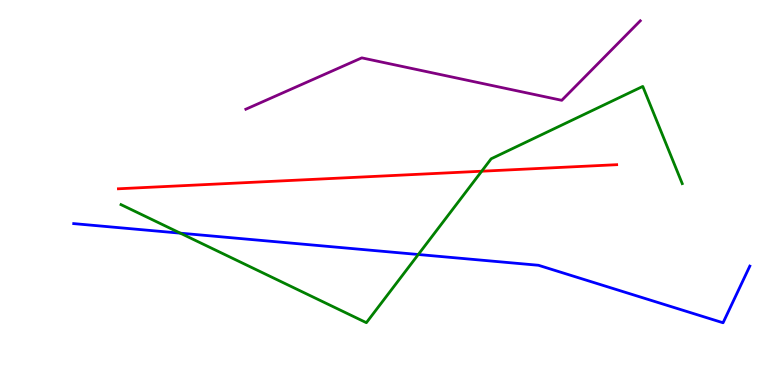[{'lines': ['blue', 'red'], 'intersections': []}, {'lines': ['green', 'red'], 'intersections': [{'x': 6.22, 'y': 5.55}]}, {'lines': ['purple', 'red'], 'intersections': []}, {'lines': ['blue', 'green'], 'intersections': [{'x': 2.33, 'y': 3.94}, {'x': 5.4, 'y': 3.39}]}, {'lines': ['blue', 'purple'], 'intersections': []}, {'lines': ['green', 'purple'], 'intersections': []}]